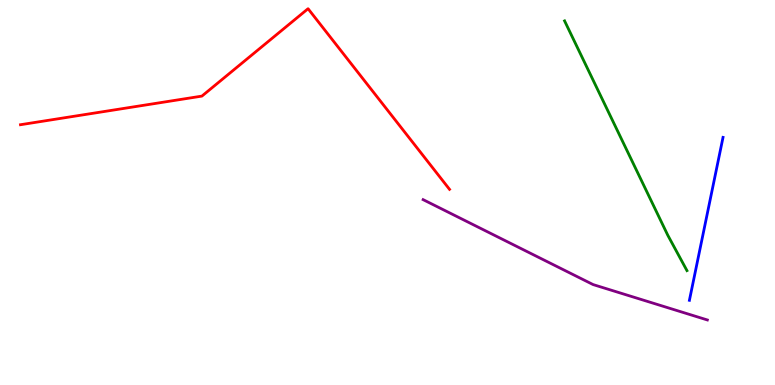[{'lines': ['blue', 'red'], 'intersections': []}, {'lines': ['green', 'red'], 'intersections': []}, {'lines': ['purple', 'red'], 'intersections': []}, {'lines': ['blue', 'green'], 'intersections': []}, {'lines': ['blue', 'purple'], 'intersections': []}, {'lines': ['green', 'purple'], 'intersections': []}]